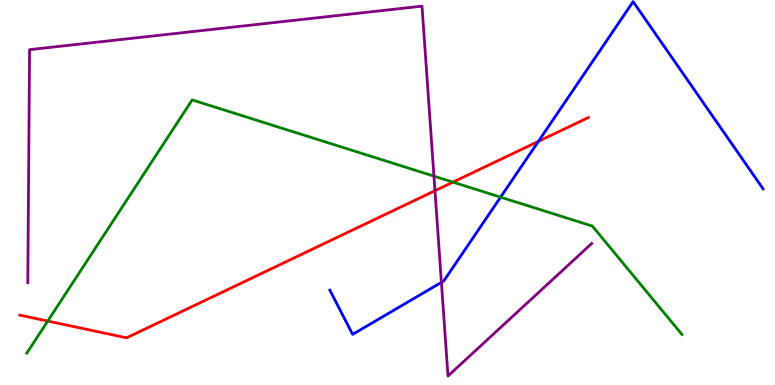[{'lines': ['blue', 'red'], 'intersections': [{'x': 6.95, 'y': 6.33}]}, {'lines': ['green', 'red'], 'intersections': [{'x': 0.616, 'y': 1.66}, {'x': 5.84, 'y': 5.27}]}, {'lines': ['purple', 'red'], 'intersections': [{'x': 5.61, 'y': 5.05}]}, {'lines': ['blue', 'green'], 'intersections': [{'x': 6.46, 'y': 4.88}]}, {'lines': ['blue', 'purple'], 'intersections': [{'x': 5.7, 'y': 2.67}]}, {'lines': ['green', 'purple'], 'intersections': [{'x': 5.6, 'y': 5.42}]}]